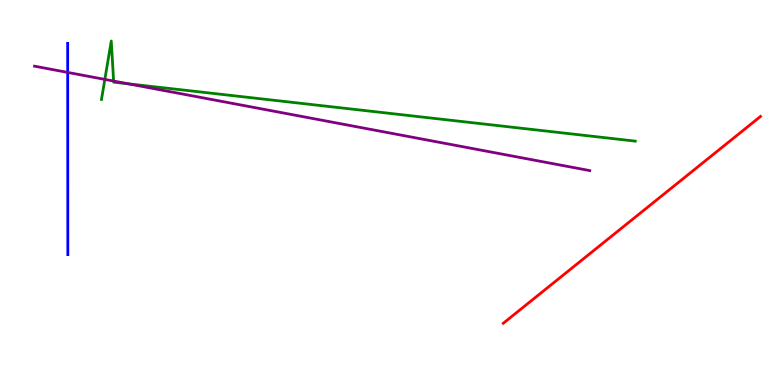[{'lines': ['blue', 'red'], 'intersections': []}, {'lines': ['green', 'red'], 'intersections': []}, {'lines': ['purple', 'red'], 'intersections': []}, {'lines': ['blue', 'green'], 'intersections': []}, {'lines': ['blue', 'purple'], 'intersections': [{'x': 0.873, 'y': 8.12}]}, {'lines': ['green', 'purple'], 'intersections': [{'x': 1.35, 'y': 7.94}, {'x': 1.47, 'y': 7.89}, {'x': 1.66, 'y': 7.82}]}]